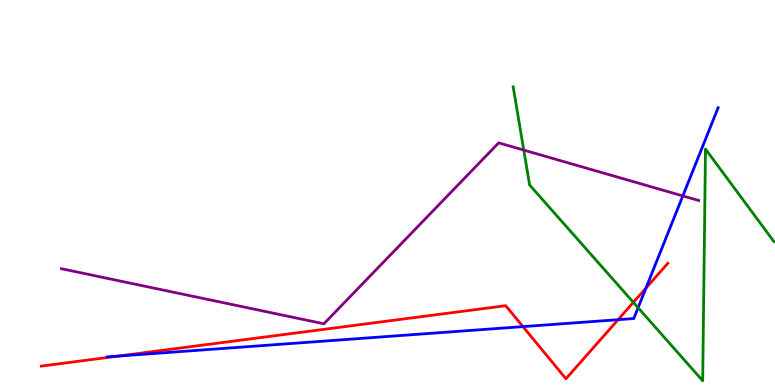[{'lines': ['blue', 'red'], 'intersections': [{'x': 1.52, 'y': 0.751}, {'x': 6.75, 'y': 1.52}, {'x': 7.98, 'y': 1.7}, {'x': 8.33, 'y': 2.52}]}, {'lines': ['green', 'red'], 'intersections': [{'x': 8.17, 'y': 2.15}]}, {'lines': ['purple', 'red'], 'intersections': []}, {'lines': ['blue', 'green'], 'intersections': [{'x': 8.23, 'y': 2.01}]}, {'lines': ['blue', 'purple'], 'intersections': [{'x': 8.81, 'y': 4.91}]}, {'lines': ['green', 'purple'], 'intersections': [{'x': 6.76, 'y': 6.1}]}]